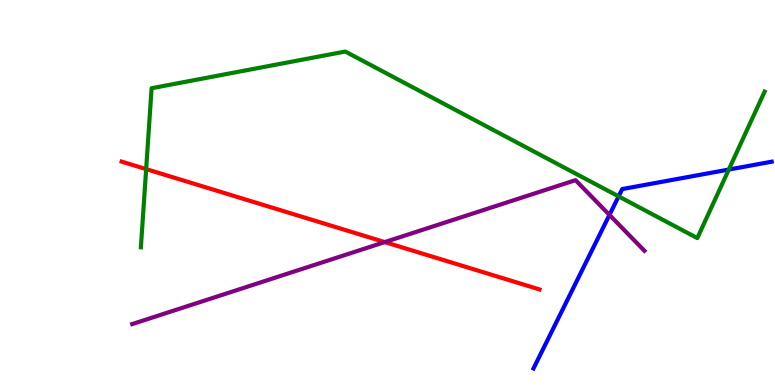[{'lines': ['blue', 'red'], 'intersections': []}, {'lines': ['green', 'red'], 'intersections': [{'x': 1.89, 'y': 5.61}]}, {'lines': ['purple', 'red'], 'intersections': [{'x': 4.96, 'y': 3.71}]}, {'lines': ['blue', 'green'], 'intersections': [{'x': 7.98, 'y': 4.9}, {'x': 9.4, 'y': 5.6}]}, {'lines': ['blue', 'purple'], 'intersections': [{'x': 7.86, 'y': 4.42}]}, {'lines': ['green', 'purple'], 'intersections': []}]